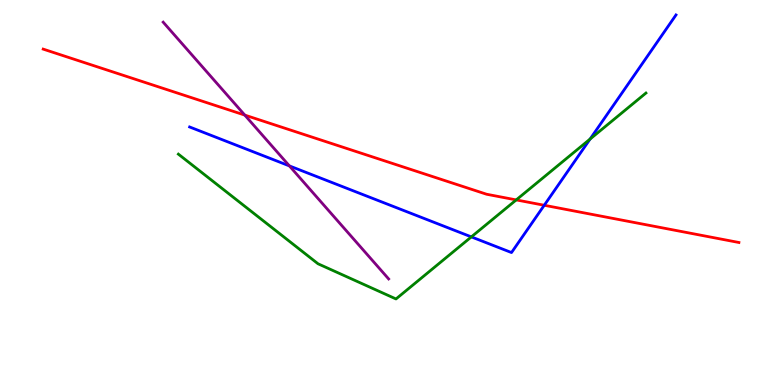[{'lines': ['blue', 'red'], 'intersections': [{'x': 7.02, 'y': 4.67}]}, {'lines': ['green', 'red'], 'intersections': [{'x': 6.66, 'y': 4.81}]}, {'lines': ['purple', 'red'], 'intersections': [{'x': 3.16, 'y': 7.01}]}, {'lines': ['blue', 'green'], 'intersections': [{'x': 6.08, 'y': 3.85}, {'x': 7.61, 'y': 6.39}]}, {'lines': ['blue', 'purple'], 'intersections': [{'x': 3.73, 'y': 5.69}]}, {'lines': ['green', 'purple'], 'intersections': []}]